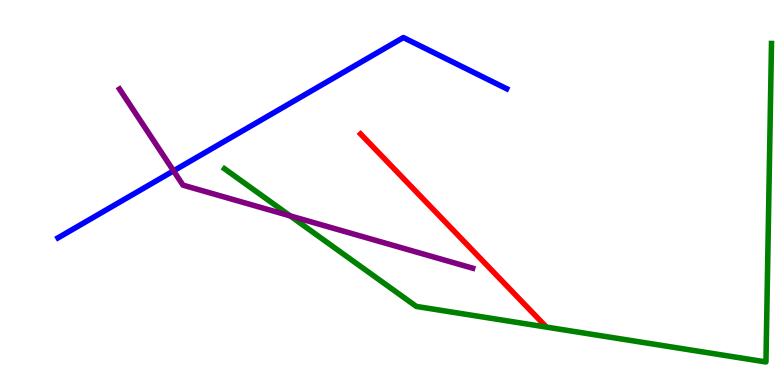[{'lines': ['blue', 'red'], 'intersections': []}, {'lines': ['green', 'red'], 'intersections': []}, {'lines': ['purple', 'red'], 'intersections': []}, {'lines': ['blue', 'green'], 'intersections': []}, {'lines': ['blue', 'purple'], 'intersections': [{'x': 2.24, 'y': 5.56}]}, {'lines': ['green', 'purple'], 'intersections': [{'x': 3.74, 'y': 4.39}]}]